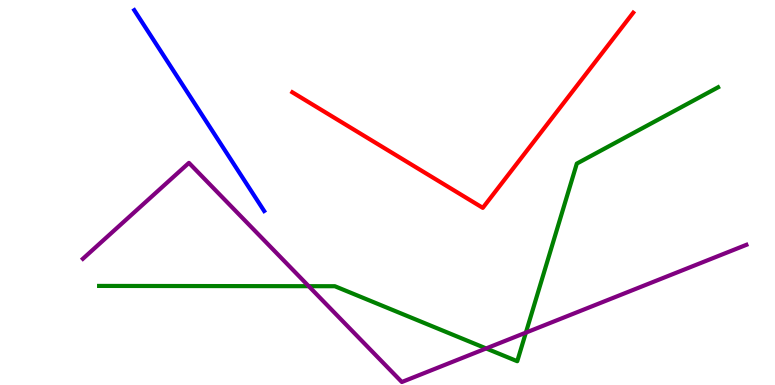[{'lines': ['blue', 'red'], 'intersections': []}, {'lines': ['green', 'red'], 'intersections': []}, {'lines': ['purple', 'red'], 'intersections': []}, {'lines': ['blue', 'green'], 'intersections': []}, {'lines': ['blue', 'purple'], 'intersections': []}, {'lines': ['green', 'purple'], 'intersections': [{'x': 3.98, 'y': 2.57}, {'x': 6.27, 'y': 0.95}, {'x': 6.79, 'y': 1.36}]}]